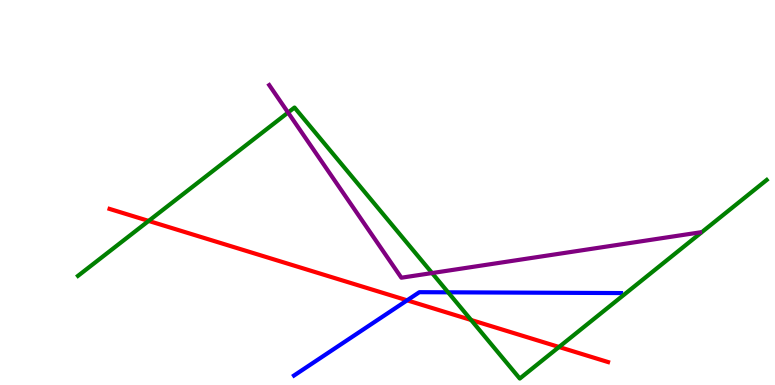[{'lines': ['blue', 'red'], 'intersections': [{'x': 5.25, 'y': 2.2}]}, {'lines': ['green', 'red'], 'intersections': [{'x': 1.92, 'y': 4.26}, {'x': 6.08, 'y': 1.69}, {'x': 7.21, 'y': 0.987}]}, {'lines': ['purple', 'red'], 'intersections': []}, {'lines': ['blue', 'green'], 'intersections': [{'x': 5.78, 'y': 2.41}]}, {'lines': ['blue', 'purple'], 'intersections': []}, {'lines': ['green', 'purple'], 'intersections': [{'x': 3.72, 'y': 7.08}, {'x': 5.58, 'y': 2.91}]}]